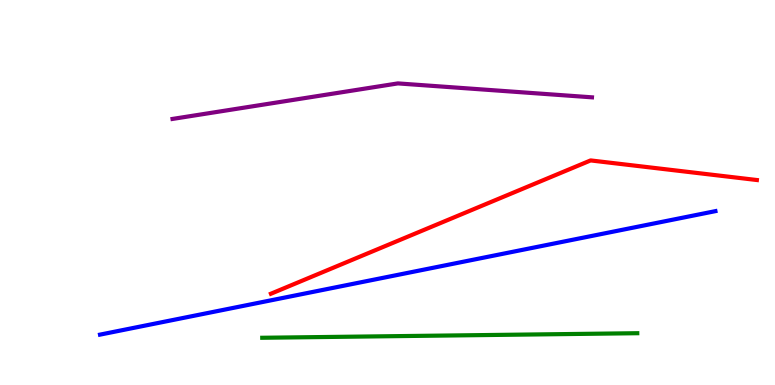[{'lines': ['blue', 'red'], 'intersections': []}, {'lines': ['green', 'red'], 'intersections': []}, {'lines': ['purple', 'red'], 'intersections': []}, {'lines': ['blue', 'green'], 'intersections': []}, {'lines': ['blue', 'purple'], 'intersections': []}, {'lines': ['green', 'purple'], 'intersections': []}]